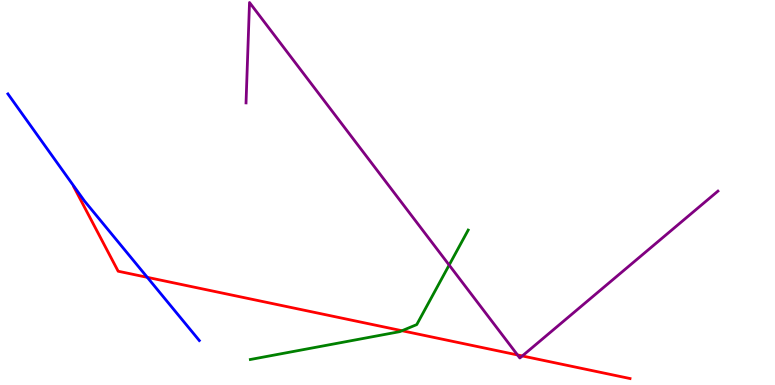[{'lines': ['blue', 'red'], 'intersections': [{'x': 1.9, 'y': 2.8}]}, {'lines': ['green', 'red'], 'intersections': [{'x': 5.19, 'y': 1.41}]}, {'lines': ['purple', 'red'], 'intersections': [{'x': 6.68, 'y': 0.781}, {'x': 6.74, 'y': 0.754}]}, {'lines': ['blue', 'green'], 'intersections': []}, {'lines': ['blue', 'purple'], 'intersections': []}, {'lines': ['green', 'purple'], 'intersections': [{'x': 5.8, 'y': 3.12}]}]